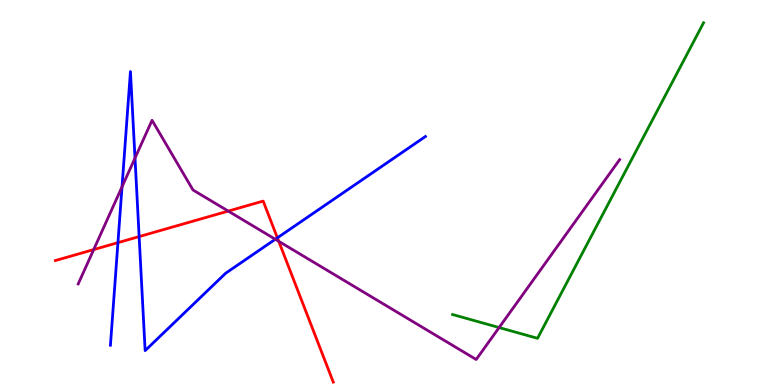[{'lines': ['blue', 'red'], 'intersections': [{'x': 1.52, 'y': 3.7}, {'x': 1.8, 'y': 3.85}, {'x': 3.58, 'y': 3.82}]}, {'lines': ['green', 'red'], 'intersections': []}, {'lines': ['purple', 'red'], 'intersections': [{'x': 1.21, 'y': 3.52}, {'x': 2.94, 'y': 4.52}, {'x': 3.6, 'y': 3.73}]}, {'lines': ['blue', 'green'], 'intersections': []}, {'lines': ['blue', 'purple'], 'intersections': [{'x': 1.57, 'y': 5.15}, {'x': 1.74, 'y': 5.89}, {'x': 3.55, 'y': 3.79}]}, {'lines': ['green', 'purple'], 'intersections': [{'x': 6.44, 'y': 1.49}]}]